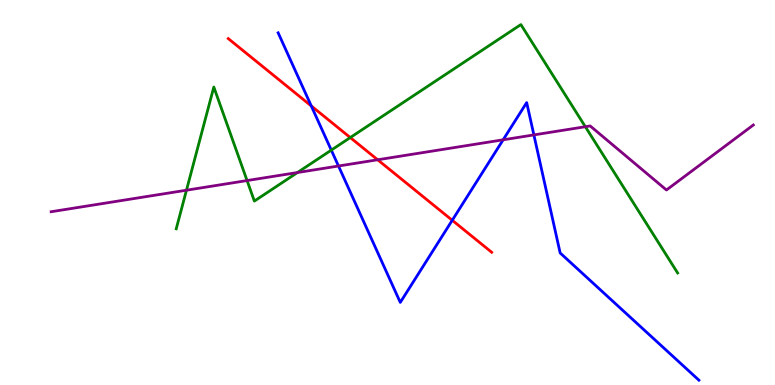[{'lines': ['blue', 'red'], 'intersections': [{'x': 4.02, 'y': 7.25}, {'x': 5.84, 'y': 4.28}]}, {'lines': ['green', 'red'], 'intersections': [{'x': 4.52, 'y': 6.43}]}, {'lines': ['purple', 'red'], 'intersections': [{'x': 4.87, 'y': 5.85}]}, {'lines': ['blue', 'green'], 'intersections': [{'x': 4.27, 'y': 6.1}]}, {'lines': ['blue', 'purple'], 'intersections': [{'x': 4.37, 'y': 5.69}, {'x': 6.49, 'y': 6.37}, {'x': 6.89, 'y': 6.5}]}, {'lines': ['green', 'purple'], 'intersections': [{'x': 2.41, 'y': 5.06}, {'x': 3.19, 'y': 5.31}, {'x': 3.84, 'y': 5.52}, {'x': 7.55, 'y': 6.71}]}]